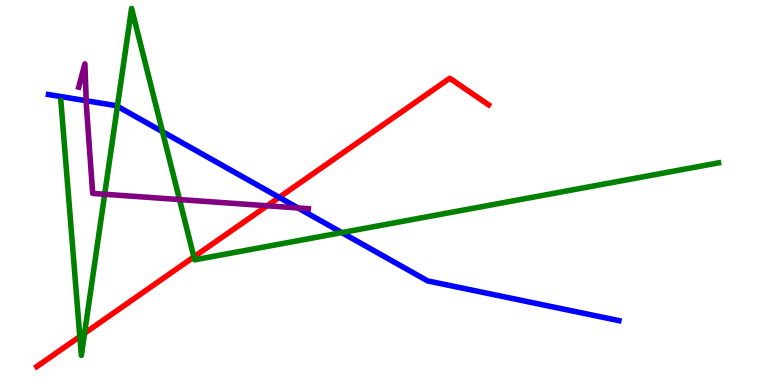[{'lines': ['blue', 'red'], 'intersections': [{'x': 3.6, 'y': 4.87}]}, {'lines': ['green', 'red'], 'intersections': [{'x': 1.03, 'y': 1.26}, {'x': 1.09, 'y': 1.34}, {'x': 2.5, 'y': 3.33}]}, {'lines': ['purple', 'red'], 'intersections': [{'x': 3.45, 'y': 4.66}]}, {'lines': ['blue', 'green'], 'intersections': [{'x': 1.51, 'y': 7.24}, {'x': 2.1, 'y': 6.58}, {'x': 4.41, 'y': 3.96}]}, {'lines': ['blue', 'purple'], 'intersections': [{'x': 1.11, 'y': 7.38}, {'x': 3.85, 'y': 4.6}]}, {'lines': ['green', 'purple'], 'intersections': [{'x': 1.35, 'y': 4.95}, {'x': 2.32, 'y': 4.82}]}]